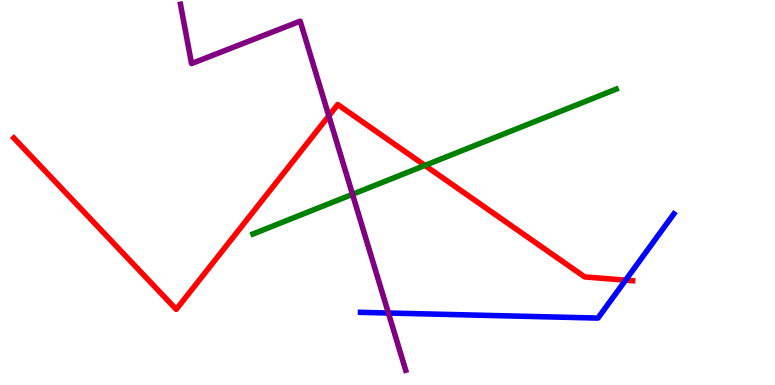[{'lines': ['blue', 'red'], 'intersections': [{'x': 8.07, 'y': 2.72}]}, {'lines': ['green', 'red'], 'intersections': [{'x': 5.48, 'y': 5.7}]}, {'lines': ['purple', 'red'], 'intersections': [{'x': 4.24, 'y': 6.99}]}, {'lines': ['blue', 'green'], 'intersections': []}, {'lines': ['blue', 'purple'], 'intersections': [{'x': 5.01, 'y': 1.87}]}, {'lines': ['green', 'purple'], 'intersections': [{'x': 4.55, 'y': 4.95}]}]